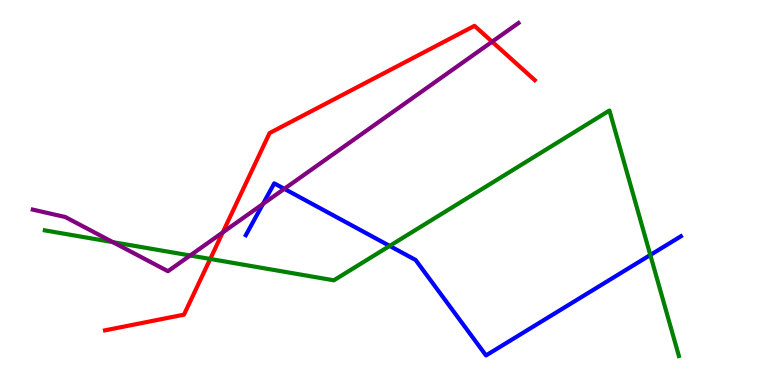[{'lines': ['blue', 'red'], 'intersections': []}, {'lines': ['green', 'red'], 'intersections': [{'x': 2.71, 'y': 3.27}]}, {'lines': ['purple', 'red'], 'intersections': [{'x': 2.87, 'y': 3.96}, {'x': 6.35, 'y': 8.92}]}, {'lines': ['blue', 'green'], 'intersections': [{'x': 5.03, 'y': 3.61}, {'x': 8.39, 'y': 3.38}]}, {'lines': ['blue', 'purple'], 'intersections': [{'x': 3.39, 'y': 4.7}, {'x': 3.67, 'y': 5.1}]}, {'lines': ['green', 'purple'], 'intersections': [{'x': 1.46, 'y': 3.71}, {'x': 2.45, 'y': 3.36}]}]